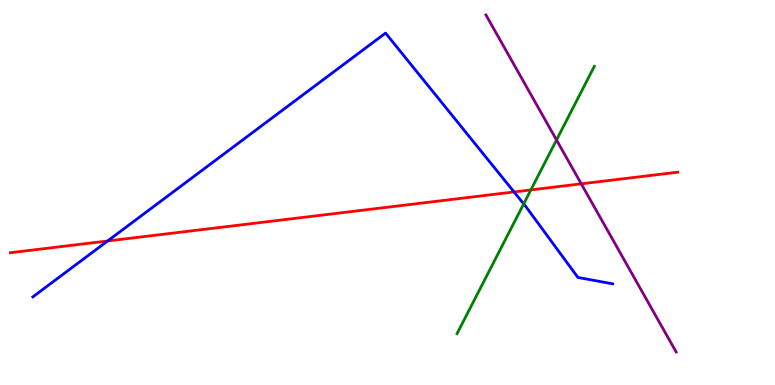[{'lines': ['blue', 'red'], 'intersections': [{'x': 1.39, 'y': 3.74}, {'x': 6.63, 'y': 5.01}]}, {'lines': ['green', 'red'], 'intersections': [{'x': 6.85, 'y': 5.07}]}, {'lines': ['purple', 'red'], 'intersections': [{'x': 7.5, 'y': 5.23}]}, {'lines': ['blue', 'green'], 'intersections': [{'x': 6.76, 'y': 4.7}]}, {'lines': ['blue', 'purple'], 'intersections': []}, {'lines': ['green', 'purple'], 'intersections': [{'x': 7.18, 'y': 6.36}]}]